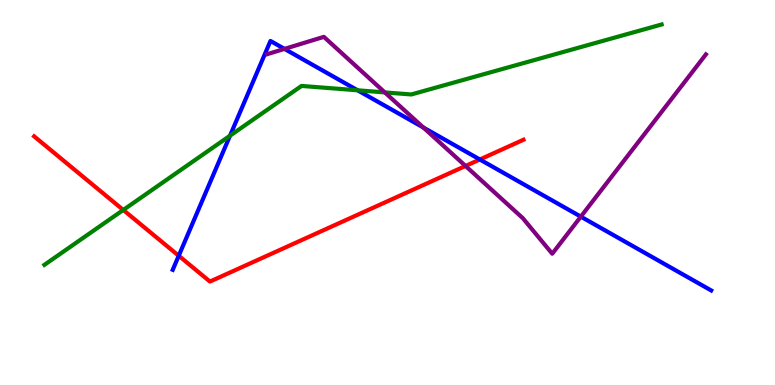[{'lines': ['blue', 'red'], 'intersections': [{'x': 2.31, 'y': 3.36}, {'x': 6.19, 'y': 5.86}]}, {'lines': ['green', 'red'], 'intersections': [{'x': 1.59, 'y': 4.55}]}, {'lines': ['purple', 'red'], 'intersections': [{'x': 6.01, 'y': 5.69}]}, {'lines': ['blue', 'green'], 'intersections': [{'x': 2.97, 'y': 6.48}, {'x': 4.61, 'y': 7.65}]}, {'lines': ['blue', 'purple'], 'intersections': [{'x': 3.67, 'y': 8.73}, {'x': 5.46, 'y': 6.69}, {'x': 7.49, 'y': 4.37}]}, {'lines': ['green', 'purple'], 'intersections': [{'x': 4.97, 'y': 7.6}]}]